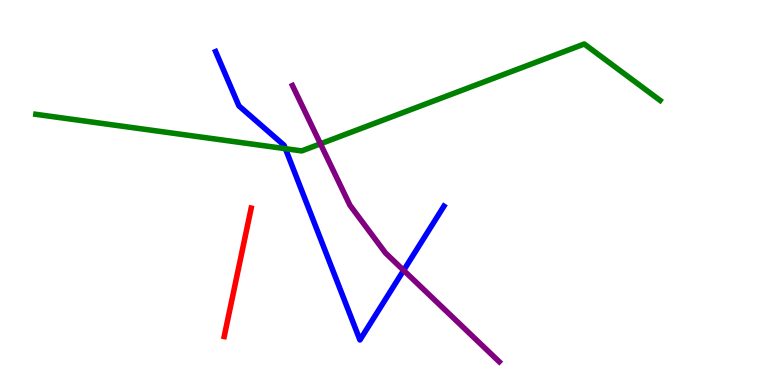[{'lines': ['blue', 'red'], 'intersections': []}, {'lines': ['green', 'red'], 'intersections': []}, {'lines': ['purple', 'red'], 'intersections': []}, {'lines': ['blue', 'green'], 'intersections': [{'x': 3.68, 'y': 6.14}]}, {'lines': ['blue', 'purple'], 'intersections': [{'x': 5.21, 'y': 2.98}]}, {'lines': ['green', 'purple'], 'intersections': [{'x': 4.13, 'y': 6.26}]}]